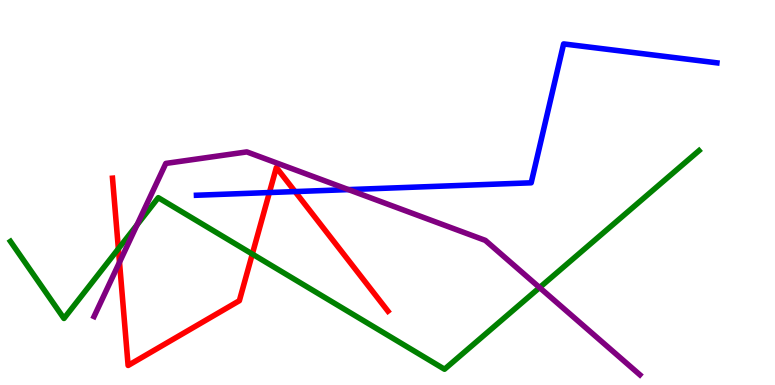[{'lines': ['blue', 'red'], 'intersections': [{'x': 3.48, 'y': 5.0}, {'x': 3.81, 'y': 5.02}]}, {'lines': ['green', 'red'], 'intersections': [{'x': 1.53, 'y': 3.54}, {'x': 3.26, 'y': 3.4}]}, {'lines': ['purple', 'red'], 'intersections': [{'x': 1.54, 'y': 3.19}]}, {'lines': ['blue', 'green'], 'intersections': []}, {'lines': ['blue', 'purple'], 'intersections': [{'x': 4.5, 'y': 5.08}]}, {'lines': ['green', 'purple'], 'intersections': [{'x': 1.77, 'y': 4.16}, {'x': 6.96, 'y': 2.53}]}]